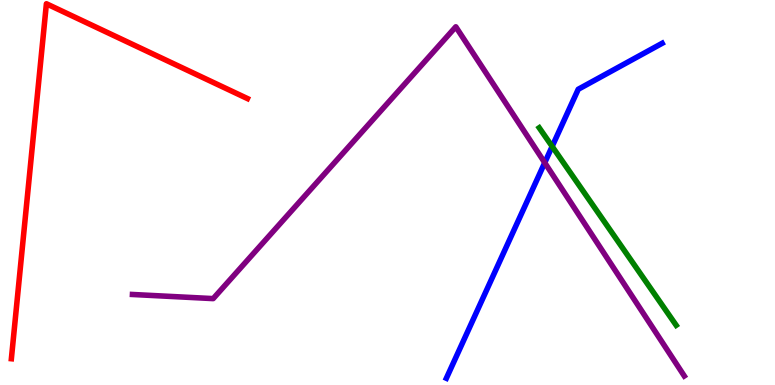[{'lines': ['blue', 'red'], 'intersections': []}, {'lines': ['green', 'red'], 'intersections': []}, {'lines': ['purple', 'red'], 'intersections': []}, {'lines': ['blue', 'green'], 'intersections': [{'x': 7.12, 'y': 6.2}]}, {'lines': ['blue', 'purple'], 'intersections': [{'x': 7.03, 'y': 5.77}]}, {'lines': ['green', 'purple'], 'intersections': []}]